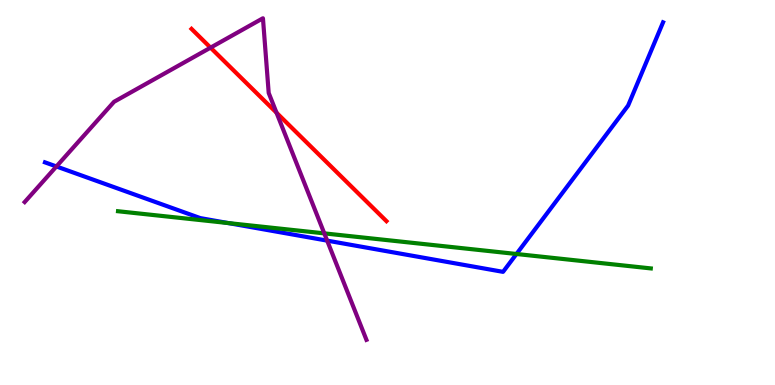[{'lines': ['blue', 'red'], 'intersections': []}, {'lines': ['green', 'red'], 'intersections': []}, {'lines': ['purple', 'red'], 'intersections': [{'x': 2.72, 'y': 8.76}, {'x': 3.57, 'y': 7.07}]}, {'lines': ['blue', 'green'], 'intersections': [{'x': 2.94, 'y': 4.21}, {'x': 6.66, 'y': 3.4}]}, {'lines': ['blue', 'purple'], 'intersections': [{'x': 0.728, 'y': 5.68}, {'x': 4.22, 'y': 3.75}]}, {'lines': ['green', 'purple'], 'intersections': [{'x': 4.18, 'y': 3.94}]}]